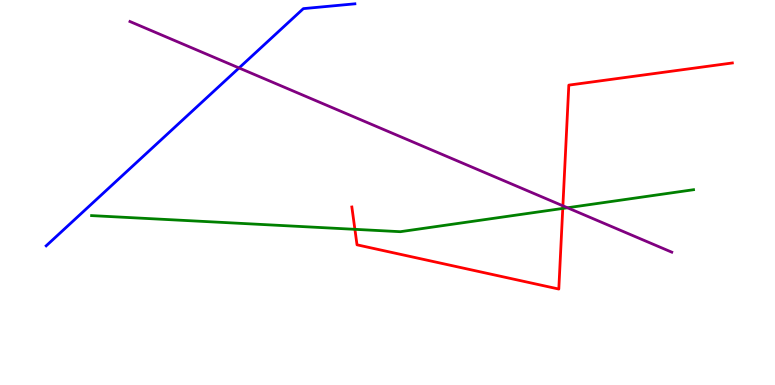[{'lines': ['blue', 'red'], 'intersections': []}, {'lines': ['green', 'red'], 'intersections': [{'x': 4.58, 'y': 4.04}, {'x': 7.26, 'y': 4.59}]}, {'lines': ['purple', 'red'], 'intersections': [{'x': 7.26, 'y': 4.65}]}, {'lines': ['blue', 'green'], 'intersections': []}, {'lines': ['blue', 'purple'], 'intersections': [{'x': 3.08, 'y': 8.23}]}, {'lines': ['green', 'purple'], 'intersections': [{'x': 7.32, 'y': 4.6}]}]